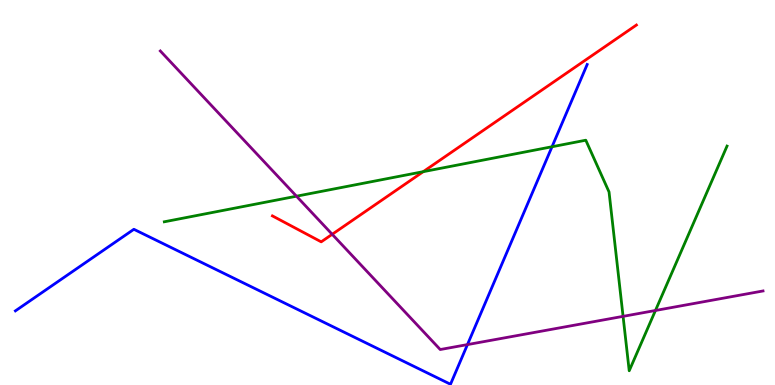[{'lines': ['blue', 'red'], 'intersections': []}, {'lines': ['green', 'red'], 'intersections': [{'x': 5.46, 'y': 5.54}]}, {'lines': ['purple', 'red'], 'intersections': [{'x': 4.29, 'y': 3.91}]}, {'lines': ['blue', 'green'], 'intersections': [{'x': 7.12, 'y': 6.19}]}, {'lines': ['blue', 'purple'], 'intersections': [{'x': 6.03, 'y': 1.05}]}, {'lines': ['green', 'purple'], 'intersections': [{'x': 3.83, 'y': 4.9}, {'x': 8.04, 'y': 1.78}, {'x': 8.46, 'y': 1.94}]}]